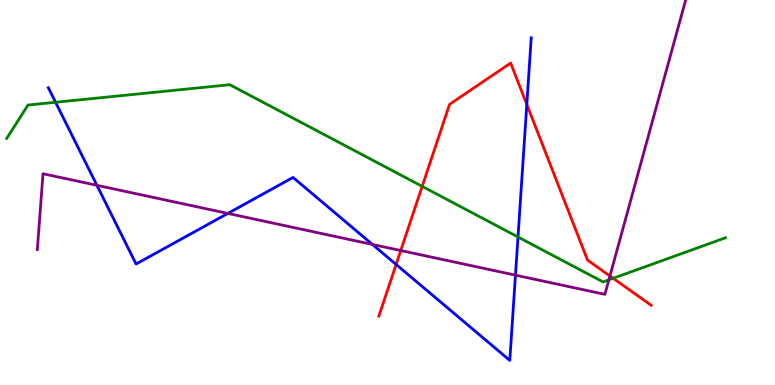[{'lines': ['blue', 'red'], 'intersections': [{'x': 5.11, 'y': 3.13}, {'x': 6.8, 'y': 7.29}]}, {'lines': ['green', 'red'], 'intersections': [{'x': 5.45, 'y': 5.16}, {'x': 7.91, 'y': 2.77}]}, {'lines': ['purple', 'red'], 'intersections': [{'x': 5.17, 'y': 3.49}, {'x': 7.87, 'y': 2.83}]}, {'lines': ['blue', 'green'], 'intersections': [{'x': 0.717, 'y': 7.34}, {'x': 6.68, 'y': 3.84}]}, {'lines': ['blue', 'purple'], 'intersections': [{'x': 1.25, 'y': 5.19}, {'x': 2.94, 'y': 4.46}, {'x': 4.81, 'y': 3.65}, {'x': 6.65, 'y': 2.85}]}, {'lines': ['green', 'purple'], 'intersections': [{'x': 7.86, 'y': 2.73}]}]